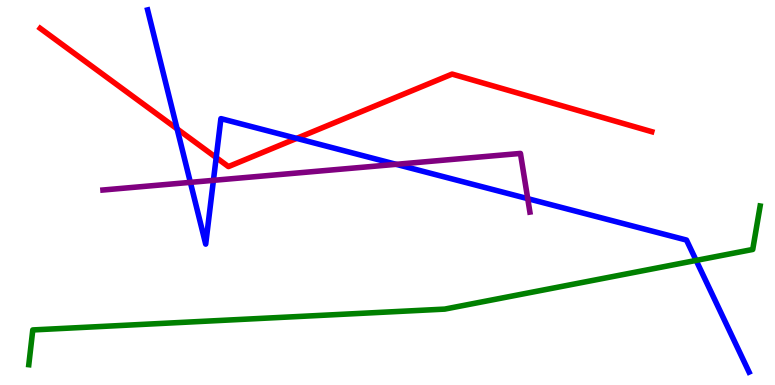[{'lines': ['blue', 'red'], 'intersections': [{'x': 2.29, 'y': 6.65}, {'x': 2.79, 'y': 5.91}, {'x': 3.83, 'y': 6.41}]}, {'lines': ['green', 'red'], 'intersections': []}, {'lines': ['purple', 'red'], 'intersections': []}, {'lines': ['blue', 'green'], 'intersections': [{'x': 8.98, 'y': 3.24}]}, {'lines': ['blue', 'purple'], 'intersections': [{'x': 2.46, 'y': 5.26}, {'x': 2.75, 'y': 5.32}, {'x': 5.11, 'y': 5.73}, {'x': 6.81, 'y': 4.84}]}, {'lines': ['green', 'purple'], 'intersections': []}]